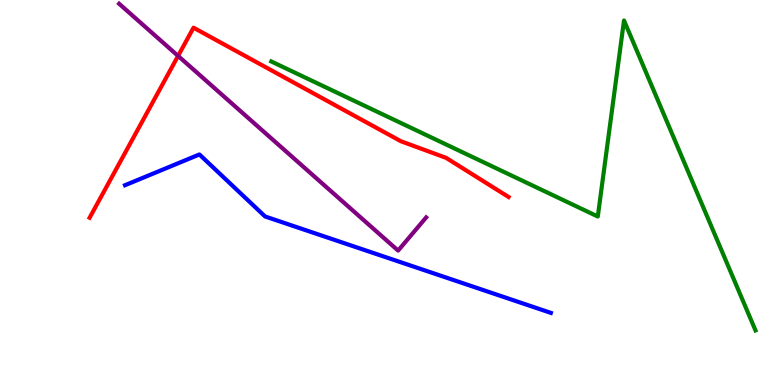[{'lines': ['blue', 'red'], 'intersections': []}, {'lines': ['green', 'red'], 'intersections': []}, {'lines': ['purple', 'red'], 'intersections': [{'x': 2.3, 'y': 8.55}]}, {'lines': ['blue', 'green'], 'intersections': []}, {'lines': ['blue', 'purple'], 'intersections': []}, {'lines': ['green', 'purple'], 'intersections': []}]